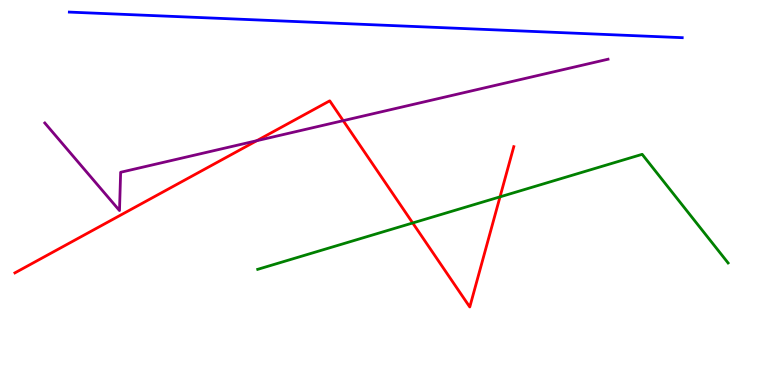[{'lines': ['blue', 'red'], 'intersections': []}, {'lines': ['green', 'red'], 'intersections': [{'x': 5.33, 'y': 4.21}, {'x': 6.45, 'y': 4.89}]}, {'lines': ['purple', 'red'], 'intersections': [{'x': 3.31, 'y': 6.35}, {'x': 4.43, 'y': 6.87}]}, {'lines': ['blue', 'green'], 'intersections': []}, {'lines': ['blue', 'purple'], 'intersections': []}, {'lines': ['green', 'purple'], 'intersections': []}]